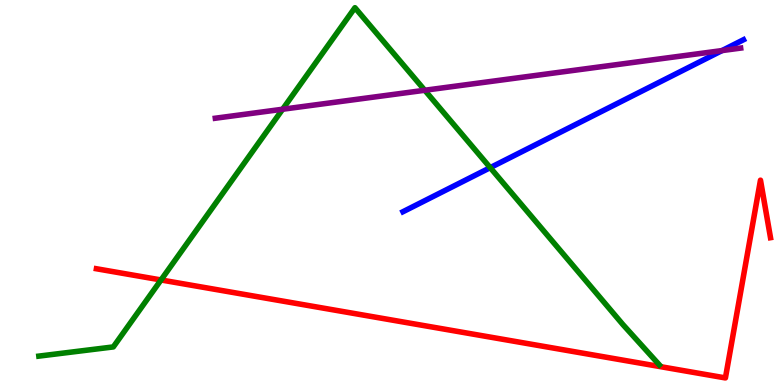[{'lines': ['blue', 'red'], 'intersections': []}, {'lines': ['green', 'red'], 'intersections': [{'x': 2.08, 'y': 2.73}]}, {'lines': ['purple', 'red'], 'intersections': []}, {'lines': ['blue', 'green'], 'intersections': [{'x': 6.33, 'y': 5.65}]}, {'lines': ['blue', 'purple'], 'intersections': [{'x': 9.32, 'y': 8.69}]}, {'lines': ['green', 'purple'], 'intersections': [{'x': 3.65, 'y': 7.16}, {'x': 5.48, 'y': 7.66}]}]